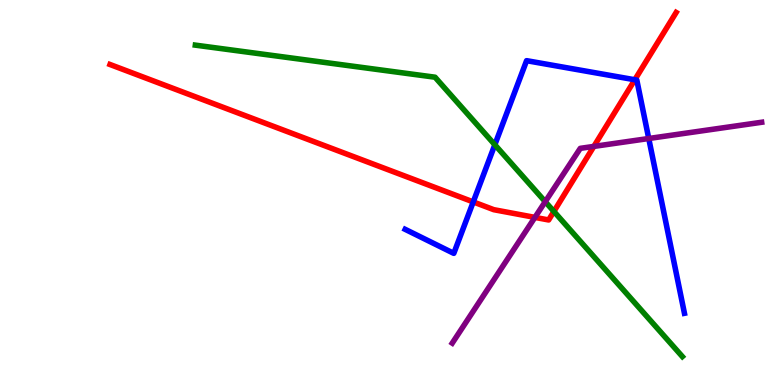[{'lines': ['blue', 'red'], 'intersections': [{'x': 6.11, 'y': 4.76}, {'x': 8.19, 'y': 7.93}]}, {'lines': ['green', 'red'], 'intersections': [{'x': 7.15, 'y': 4.51}]}, {'lines': ['purple', 'red'], 'intersections': [{'x': 6.9, 'y': 4.35}, {'x': 7.66, 'y': 6.2}]}, {'lines': ['blue', 'green'], 'intersections': [{'x': 6.39, 'y': 6.24}]}, {'lines': ['blue', 'purple'], 'intersections': [{'x': 8.37, 'y': 6.4}]}, {'lines': ['green', 'purple'], 'intersections': [{'x': 7.04, 'y': 4.76}]}]